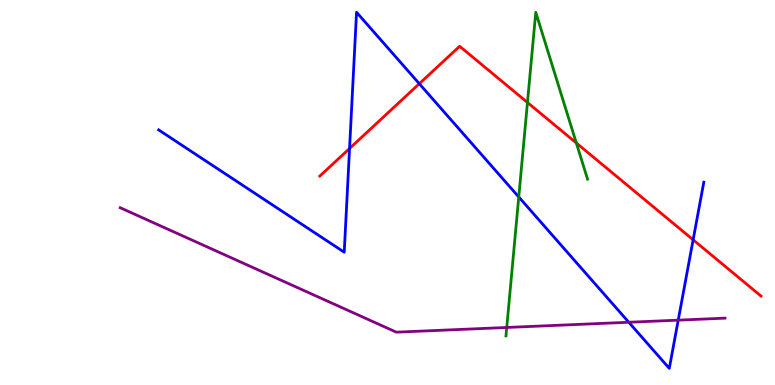[{'lines': ['blue', 'red'], 'intersections': [{'x': 4.51, 'y': 6.14}, {'x': 5.41, 'y': 7.83}, {'x': 8.94, 'y': 3.77}]}, {'lines': ['green', 'red'], 'intersections': [{'x': 6.81, 'y': 7.34}, {'x': 7.44, 'y': 6.29}]}, {'lines': ['purple', 'red'], 'intersections': []}, {'lines': ['blue', 'green'], 'intersections': [{'x': 6.69, 'y': 4.88}]}, {'lines': ['blue', 'purple'], 'intersections': [{'x': 8.11, 'y': 1.63}, {'x': 8.75, 'y': 1.68}]}, {'lines': ['green', 'purple'], 'intersections': [{'x': 6.54, 'y': 1.49}]}]